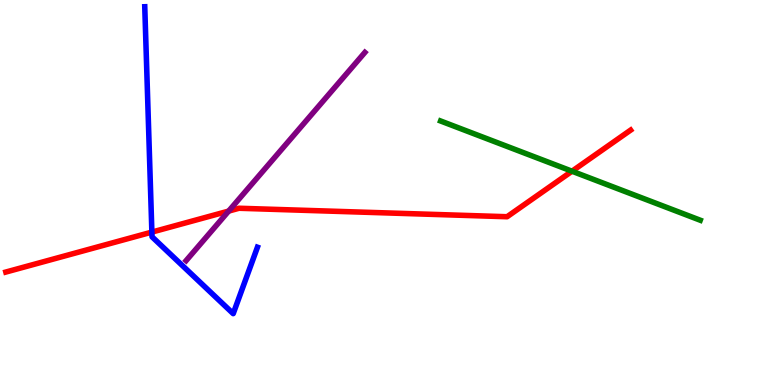[{'lines': ['blue', 'red'], 'intersections': [{'x': 1.96, 'y': 3.97}]}, {'lines': ['green', 'red'], 'intersections': [{'x': 7.38, 'y': 5.55}]}, {'lines': ['purple', 'red'], 'intersections': [{'x': 2.95, 'y': 4.52}]}, {'lines': ['blue', 'green'], 'intersections': []}, {'lines': ['blue', 'purple'], 'intersections': []}, {'lines': ['green', 'purple'], 'intersections': []}]